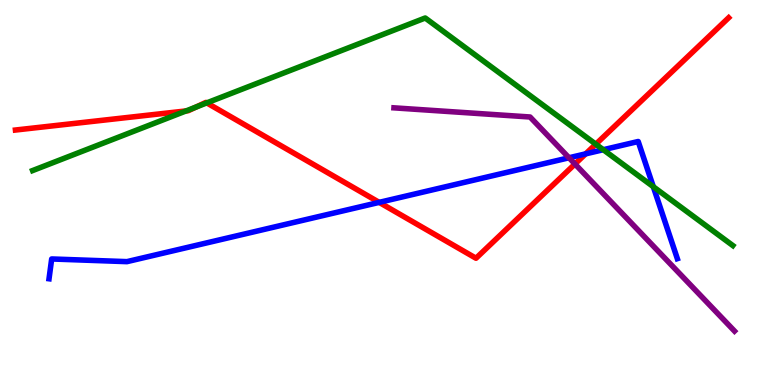[{'lines': ['blue', 'red'], 'intersections': [{'x': 4.89, 'y': 4.74}, {'x': 7.56, 'y': 6.0}]}, {'lines': ['green', 'red'], 'intersections': [{'x': 2.4, 'y': 7.12}, {'x': 2.53, 'y': 7.22}, {'x': 2.67, 'y': 7.33}, {'x': 7.69, 'y': 6.25}]}, {'lines': ['purple', 'red'], 'intersections': [{'x': 7.42, 'y': 5.74}]}, {'lines': ['blue', 'green'], 'intersections': [{'x': 7.78, 'y': 6.11}, {'x': 8.43, 'y': 5.15}]}, {'lines': ['blue', 'purple'], 'intersections': [{'x': 7.34, 'y': 5.9}]}, {'lines': ['green', 'purple'], 'intersections': []}]